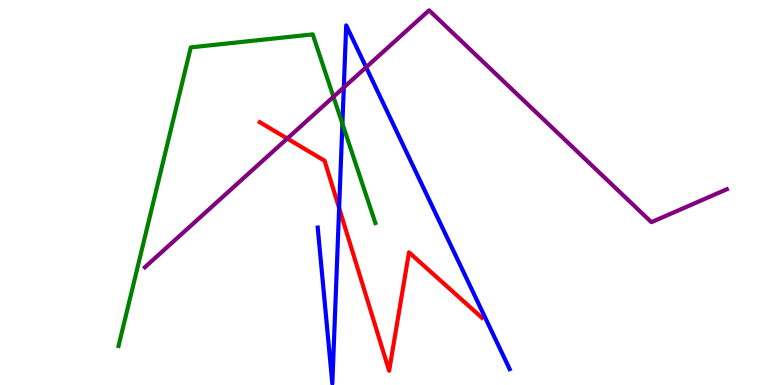[{'lines': ['blue', 'red'], 'intersections': [{'x': 4.38, 'y': 4.59}]}, {'lines': ['green', 'red'], 'intersections': []}, {'lines': ['purple', 'red'], 'intersections': [{'x': 3.71, 'y': 6.4}]}, {'lines': ['blue', 'green'], 'intersections': [{'x': 4.42, 'y': 6.79}]}, {'lines': ['blue', 'purple'], 'intersections': [{'x': 4.44, 'y': 7.73}, {'x': 4.72, 'y': 8.25}]}, {'lines': ['green', 'purple'], 'intersections': [{'x': 4.3, 'y': 7.49}]}]